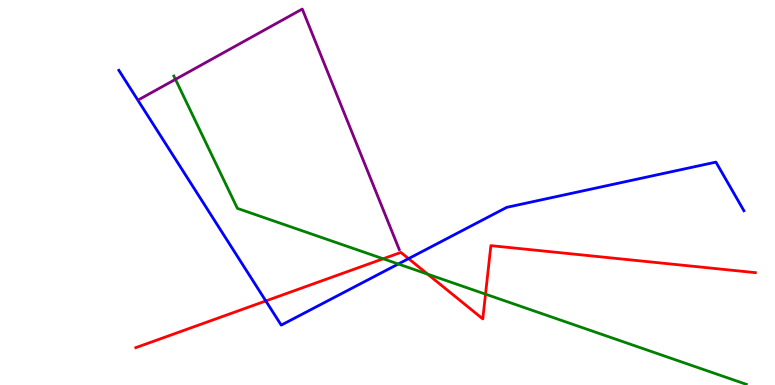[{'lines': ['blue', 'red'], 'intersections': [{'x': 3.43, 'y': 2.18}, {'x': 5.27, 'y': 3.28}]}, {'lines': ['green', 'red'], 'intersections': [{'x': 4.94, 'y': 3.28}, {'x': 5.52, 'y': 2.88}, {'x': 6.26, 'y': 2.36}]}, {'lines': ['purple', 'red'], 'intersections': []}, {'lines': ['blue', 'green'], 'intersections': [{'x': 5.14, 'y': 3.14}]}, {'lines': ['blue', 'purple'], 'intersections': []}, {'lines': ['green', 'purple'], 'intersections': [{'x': 2.26, 'y': 7.94}]}]